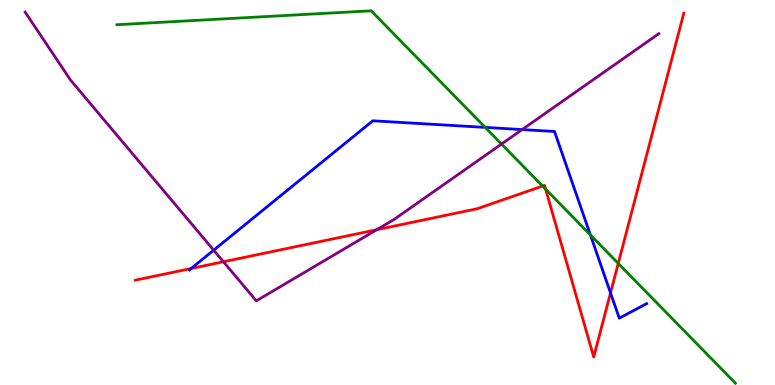[{'lines': ['blue', 'red'], 'intersections': [{'x': 2.47, 'y': 3.03}, {'x': 7.88, 'y': 2.39}]}, {'lines': ['green', 'red'], 'intersections': [{'x': 7.0, 'y': 5.17}, {'x': 7.04, 'y': 5.09}, {'x': 7.98, 'y': 3.16}]}, {'lines': ['purple', 'red'], 'intersections': [{'x': 2.88, 'y': 3.2}, {'x': 4.86, 'y': 4.03}]}, {'lines': ['blue', 'green'], 'intersections': [{'x': 6.26, 'y': 6.69}, {'x': 7.62, 'y': 3.9}]}, {'lines': ['blue', 'purple'], 'intersections': [{'x': 2.76, 'y': 3.5}, {'x': 6.74, 'y': 6.63}]}, {'lines': ['green', 'purple'], 'intersections': [{'x': 6.47, 'y': 6.26}]}]